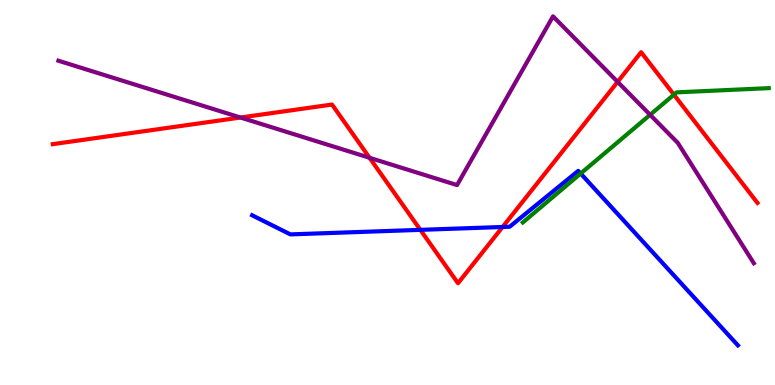[{'lines': ['blue', 'red'], 'intersections': [{'x': 5.42, 'y': 4.03}, {'x': 6.49, 'y': 4.1}]}, {'lines': ['green', 'red'], 'intersections': [{'x': 8.7, 'y': 7.54}]}, {'lines': ['purple', 'red'], 'intersections': [{'x': 3.1, 'y': 6.95}, {'x': 4.77, 'y': 5.9}, {'x': 7.97, 'y': 7.87}]}, {'lines': ['blue', 'green'], 'intersections': [{'x': 7.49, 'y': 5.49}]}, {'lines': ['blue', 'purple'], 'intersections': []}, {'lines': ['green', 'purple'], 'intersections': [{'x': 8.39, 'y': 7.02}]}]